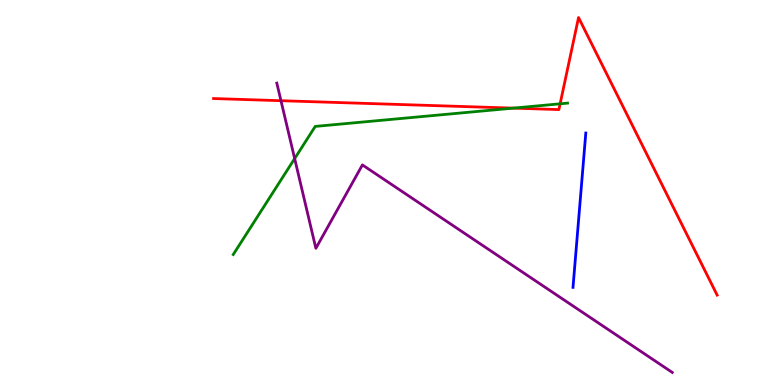[{'lines': ['blue', 'red'], 'intersections': []}, {'lines': ['green', 'red'], 'intersections': [{'x': 6.62, 'y': 7.19}, {'x': 7.23, 'y': 7.3}]}, {'lines': ['purple', 'red'], 'intersections': [{'x': 3.63, 'y': 7.38}]}, {'lines': ['blue', 'green'], 'intersections': []}, {'lines': ['blue', 'purple'], 'intersections': []}, {'lines': ['green', 'purple'], 'intersections': [{'x': 3.8, 'y': 5.88}]}]